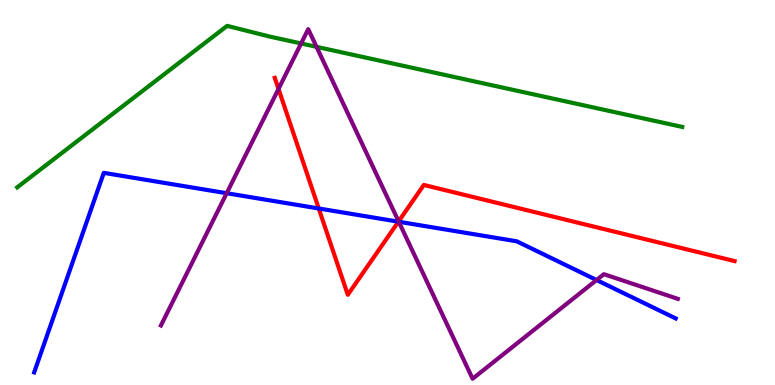[{'lines': ['blue', 'red'], 'intersections': [{'x': 4.11, 'y': 4.58}, {'x': 5.14, 'y': 4.24}]}, {'lines': ['green', 'red'], 'intersections': []}, {'lines': ['purple', 'red'], 'intersections': [{'x': 3.59, 'y': 7.69}, {'x': 5.14, 'y': 4.25}]}, {'lines': ['blue', 'green'], 'intersections': []}, {'lines': ['blue', 'purple'], 'intersections': [{'x': 2.92, 'y': 4.98}, {'x': 5.15, 'y': 4.24}, {'x': 7.7, 'y': 2.73}]}, {'lines': ['green', 'purple'], 'intersections': [{'x': 3.89, 'y': 8.87}, {'x': 4.08, 'y': 8.78}]}]